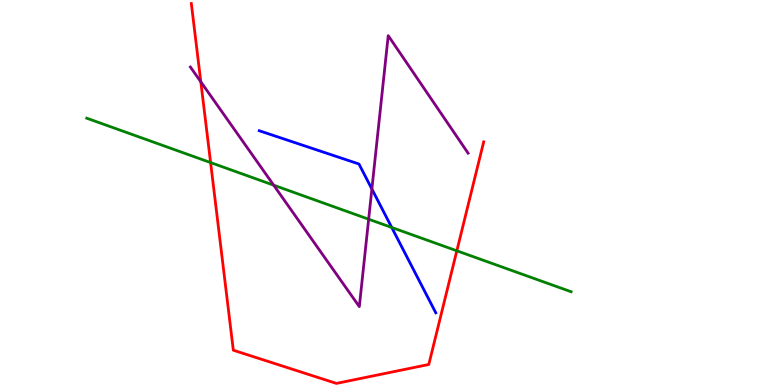[{'lines': ['blue', 'red'], 'intersections': []}, {'lines': ['green', 'red'], 'intersections': [{'x': 2.72, 'y': 5.78}, {'x': 5.89, 'y': 3.49}]}, {'lines': ['purple', 'red'], 'intersections': [{'x': 2.59, 'y': 7.88}]}, {'lines': ['blue', 'green'], 'intersections': [{'x': 5.05, 'y': 4.09}]}, {'lines': ['blue', 'purple'], 'intersections': [{'x': 4.8, 'y': 5.09}]}, {'lines': ['green', 'purple'], 'intersections': [{'x': 3.53, 'y': 5.19}, {'x': 4.76, 'y': 4.31}]}]